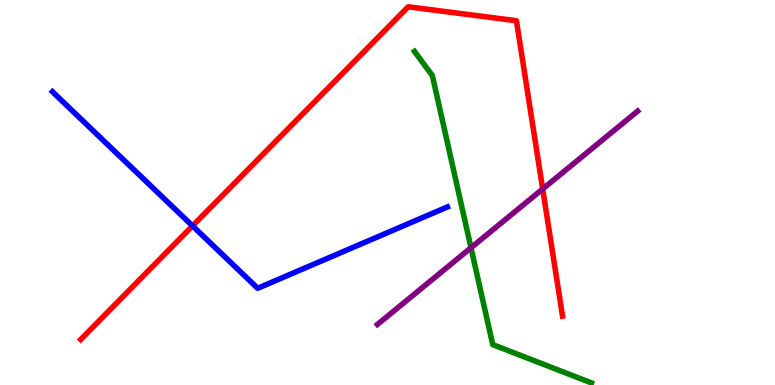[{'lines': ['blue', 'red'], 'intersections': [{'x': 2.48, 'y': 4.13}]}, {'lines': ['green', 'red'], 'intersections': []}, {'lines': ['purple', 'red'], 'intersections': [{'x': 7.0, 'y': 5.09}]}, {'lines': ['blue', 'green'], 'intersections': []}, {'lines': ['blue', 'purple'], 'intersections': []}, {'lines': ['green', 'purple'], 'intersections': [{'x': 6.08, 'y': 3.56}]}]